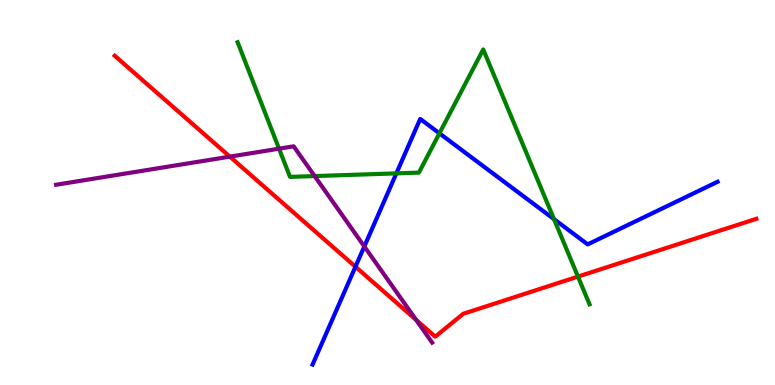[{'lines': ['blue', 'red'], 'intersections': [{'x': 4.59, 'y': 3.07}]}, {'lines': ['green', 'red'], 'intersections': [{'x': 7.46, 'y': 2.82}]}, {'lines': ['purple', 'red'], 'intersections': [{'x': 2.97, 'y': 5.93}, {'x': 5.37, 'y': 1.69}]}, {'lines': ['blue', 'green'], 'intersections': [{'x': 5.11, 'y': 5.5}, {'x': 5.67, 'y': 6.54}, {'x': 7.15, 'y': 4.31}]}, {'lines': ['blue', 'purple'], 'intersections': [{'x': 4.7, 'y': 3.6}]}, {'lines': ['green', 'purple'], 'intersections': [{'x': 3.6, 'y': 6.14}, {'x': 4.06, 'y': 5.43}]}]